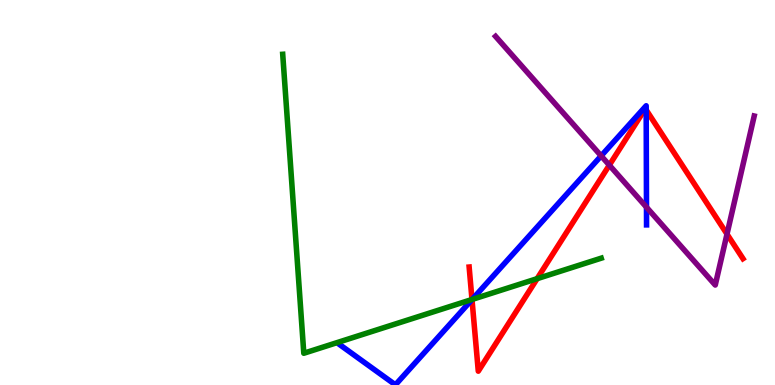[{'lines': ['blue', 'red'], 'intersections': [{'x': 6.09, 'y': 2.22}, {'x': 8.34, 'y': 7.15}]}, {'lines': ['green', 'red'], 'intersections': [{'x': 6.09, 'y': 2.22}, {'x': 6.93, 'y': 2.76}]}, {'lines': ['purple', 'red'], 'intersections': [{'x': 7.86, 'y': 5.71}, {'x': 9.38, 'y': 3.92}]}, {'lines': ['blue', 'green'], 'intersections': [{'x': 6.09, 'y': 2.22}]}, {'lines': ['blue', 'purple'], 'intersections': [{'x': 7.76, 'y': 5.95}, {'x': 8.34, 'y': 4.62}]}, {'lines': ['green', 'purple'], 'intersections': []}]